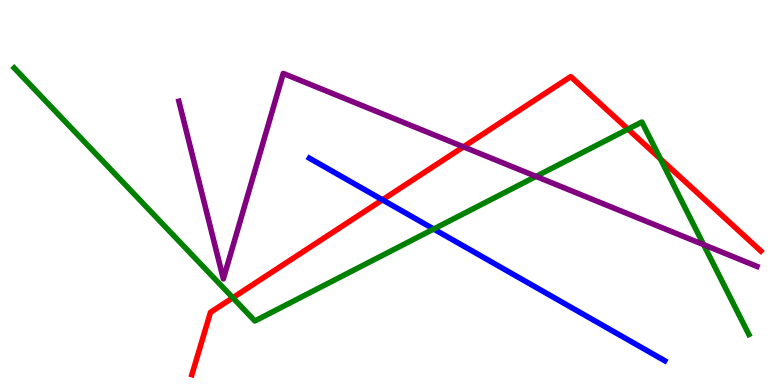[{'lines': ['blue', 'red'], 'intersections': [{'x': 4.93, 'y': 4.81}]}, {'lines': ['green', 'red'], 'intersections': [{'x': 3.0, 'y': 2.27}, {'x': 8.1, 'y': 6.65}, {'x': 8.52, 'y': 5.87}]}, {'lines': ['purple', 'red'], 'intersections': [{'x': 5.98, 'y': 6.19}]}, {'lines': ['blue', 'green'], 'intersections': [{'x': 5.6, 'y': 4.05}]}, {'lines': ['blue', 'purple'], 'intersections': []}, {'lines': ['green', 'purple'], 'intersections': [{'x': 6.92, 'y': 5.42}, {'x': 9.08, 'y': 3.64}]}]